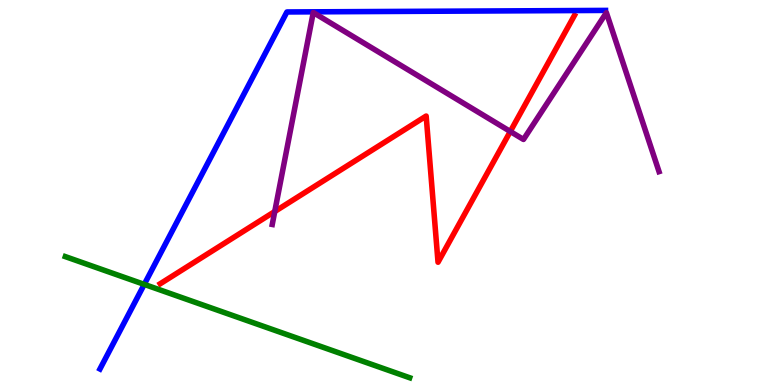[{'lines': ['blue', 'red'], 'intersections': []}, {'lines': ['green', 'red'], 'intersections': []}, {'lines': ['purple', 'red'], 'intersections': [{'x': 3.55, 'y': 4.51}, {'x': 6.58, 'y': 6.58}]}, {'lines': ['blue', 'green'], 'intersections': [{'x': 1.86, 'y': 2.61}]}, {'lines': ['blue', 'purple'], 'intersections': []}, {'lines': ['green', 'purple'], 'intersections': []}]